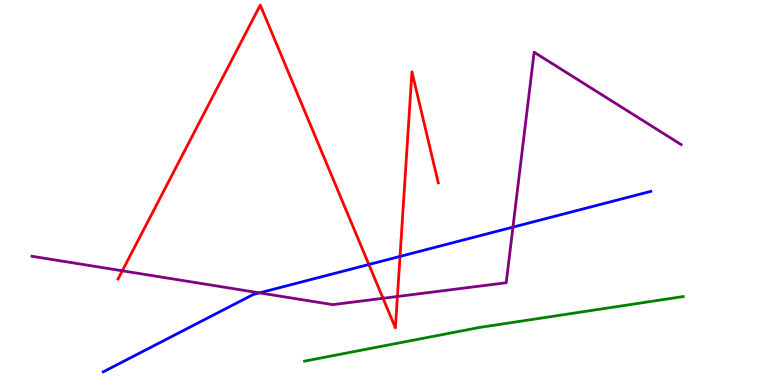[{'lines': ['blue', 'red'], 'intersections': [{'x': 4.76, 'y': 3.13}, {'x': 5.16, 'y': 3.34}]}, {'lines': ['green', 'red'], 'intersections': []}, {'lines': ['purple', 'red'], 'intersections': [{'x': 1.58, 'y': 2.97}, {'x': 4.94, 'y': 2.25}, {'x': 5.13, 'y': 2.3}]}, {'lines': ['blue', 'green'], 'intersections': []}, {'lines': ['blue', 'purple'], 'intersections': [{'x': 3.35, 'y': 2.39}, {'x': 6.62, 'y': 4.1}]}, {'lines': ['green', 'purple'], 'intersections': []}]